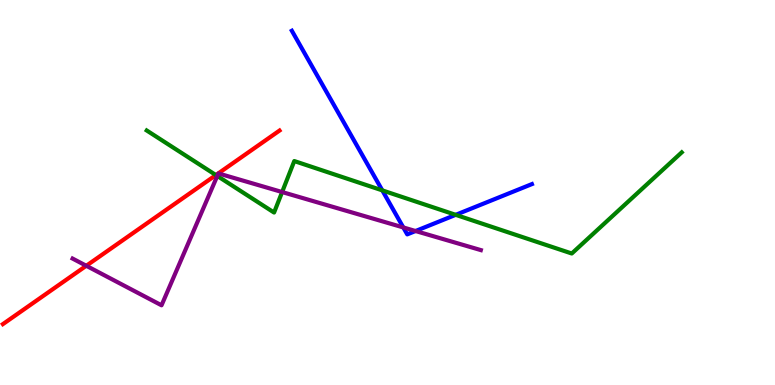[{'lines': ['blue', 'red'], 'intersections': []}, {'lines': ['green', 'red'], 'intersections': [{'x': 2.79, 'y': 5.45}]}, {'lines': ['purple', 'red'], 'intersections': [{'x': 1.11, 'y': 3.1}]}, {'lines': ['blue', 'green'], 'intersections': [{'x': 4.93, 'y': 5.06}, {'x': 5.88, 'y': 4.42}]}, {'lines': ['blue', 'purple'], 'intersections': [{'x': 5.2, 'y': 4.09}, {'x': 5.36, 'y': 4.0}]}, {'lines': ['green', 'purple'], 'intersections': [{'x': 2.8, 'y': 5.43}, {'x': 3.64, 'y': 5.01}]}]